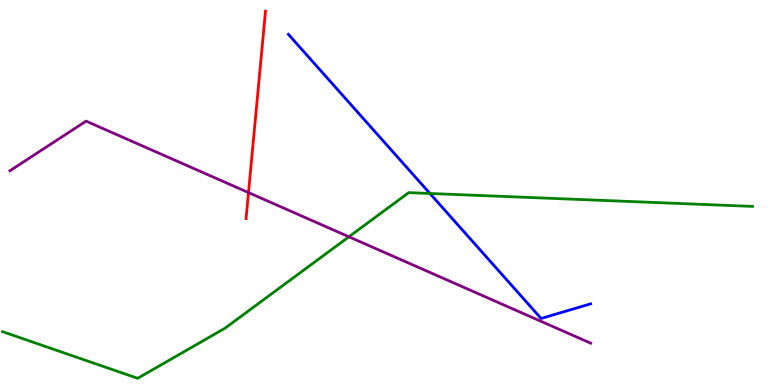[{'lines': ['blue', 'red'], 'intersections': []}, {'lines': ['green', 'red'], 'intersections': []}, {'lines': ['purple', 'red'], 'intersections': [{'x': 3.21, 'y': 5.0}]}, {'lines': ['blue', 'green'], 'intersections': [{'x': 5.55, 'y': 4.97}]}, {'lines': ['blue', 'purple'], 'intersections': []}, {'lines': ['green', 'purple'], 'intersections': [{'x': 4.5, 'y': 3.85}]}]